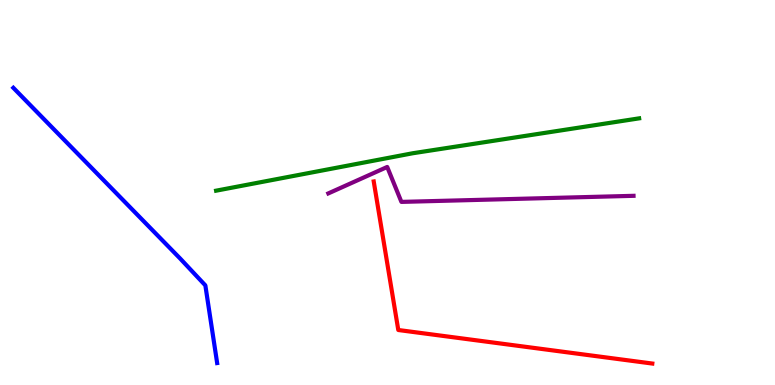[{'lines': ['blue', 'red'], 'intersections': []}, {'lines': ['green', 'red'], 'intersections': []}, {'lines': ['purple', 'red'], 'intersections': []}, {'lines': ['blue', 'green'], 'intersections': []}, {'lines': ['blue', 'purple'], 'intersections': []}, {'lines': ['green', 'purple'], 'intersections': []}]